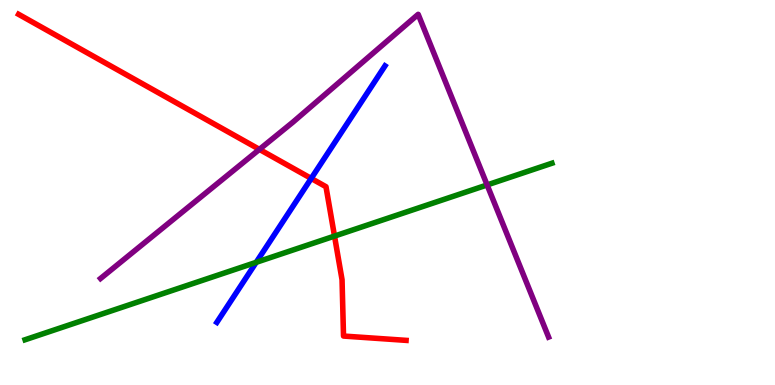[{'lines': ['blue', 'red'], 'intersections': [{'x': 4.02, 'y': 5.37}]}, {'lines': ['green', 'red'], 'intersections': [{'x': 4.32, 'y': 3.87}]}, {'lines': ['purple', 'red'], 'intersections': [{'x': 3.35, 'y': 6.12}]}, {'lines': ['blue', 'green'], 'intersections': [{'x': 3.31, 'y': 3.19}]}, {'lines': ['blue', 'purple'], 'intersections': []}, {'lines': ['green', 'purple'], 'intersections': [{'x': 6.29, 'y': 5.2}]}]